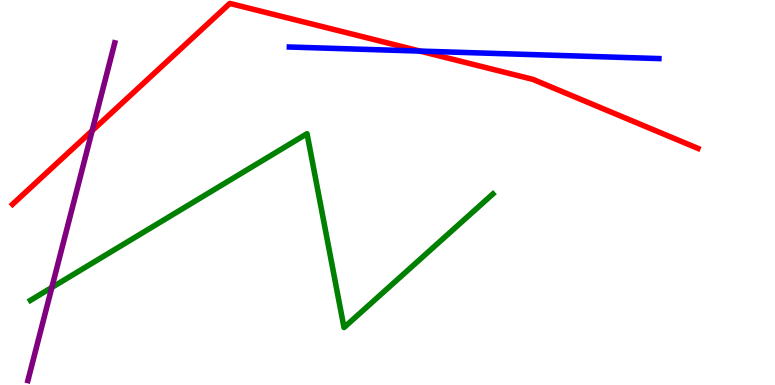[{'lines': ['blue', 'red'], 'intersections': [{'x': 5.42, 'y': 8.67}]}, {'lines': ['green', 'red'], 'intersections': []}, {'lines': ['purple', 'red'], 'intersections': [{'x': 1.19, 'y': 6.61}]}, {'lines': ['blue', 'green'], 'intersections': []}, {'lines': ['blue', 'purple'], 'intersections': []}, {'lines': ['green', 'purple'], 'intersections': [{'x': 0.669, 'y': 2.53}]}]